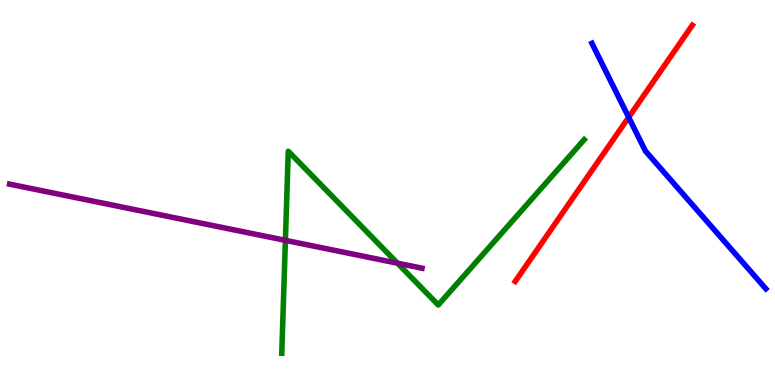[{'lines': ['blue', 'red'], 'intersections': [{'x': 8.11, 'y': 6.95}]}, {'lines': ['green', 'red'], 'intersections': []}, {'lines': ['purple', 'red'], 'intersections': []}, {'lines': ['blue', 'green'], 'intersections': []}, {'lines': ['blue', 'purple'], 'intersections': []}, {'lines': ['green', 'purple'], 'intersections': [{'x': 3.68, 'y': 3.76}, {'x': 5.13, 'y': 3.16}]}]